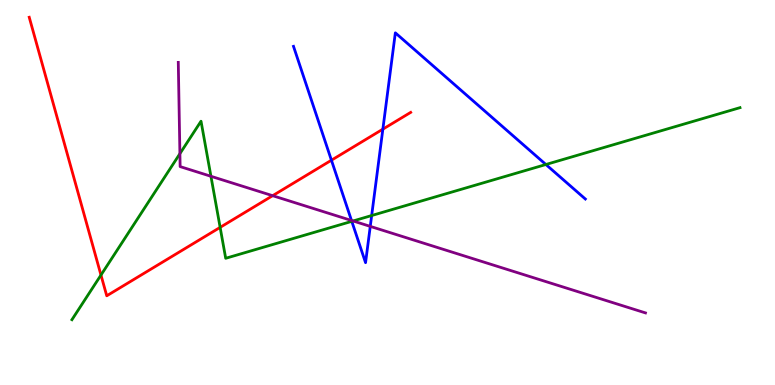[{'lines': ['blue', 'red'], 'intersections': [{'x': 4.28, 'y': 5.84}, {'x': 4.94, 'y': 6.64}]}, {'lines': ['green', 'red'], 'intersections': [{'x': 1.3, 'y': 2.86}, {'x': 2.84, 'y': 4.09}]}, {'lines': ['purple', 'red'], 'intersections': [{'x': 3.52, 'y': 4.92}]}, {'lines': ['blue', 'green'], 'intersections': [{'x': 4.54, 'y': 4.25}, {'x': 4.8, 'y': 4.4}, {'x': 7.04, 'y': 5.73}]}, {'lines': ['blue', 'purple'], 'intersections': [{'x': 4.54, 'y': 4.27}, {'x': 4.78, 'y': 4.12}]}, {'lines': ['green', 'purple'], 'intersections': [{'x': 2.32, 'y': 6.01}, {'x': 2.72, 'y': 5.42}, {'x': 4.56, 'y': 4.26}]}]